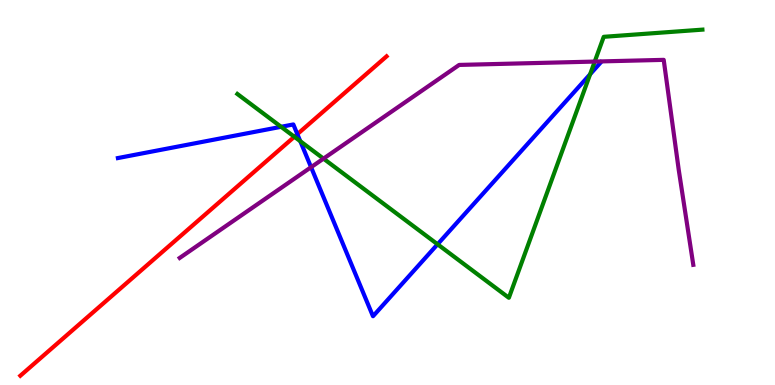[{'lines': ['blue', 'red'], 'intersections': [{'x': 3.84, 'y': 6.52}]}, {'lines': ['green', 'red'], 'intersections': [{'x': 3.8, 'y': 6.45}]}, {'lines': ['purple', 'red'], 'intersections': []}, {'lines': ['blue', 'green'], 'intersections': [{'x': 3.63, 'y': 6.71}, {'x': 3.87, 'y': 6.33}, {'x': 5.65, 'y': 3.66}, {'x': 7.61, 'y': 8.07}]}, {'lines': ['blue', 'purple'], 'intersections': [{'x': 4.01, 'y': 5.66}]}, {'lines': ['green', 'purple'], 'intersections': [{'x': 4.17, 'y': 5.88}, {'x': 7.67, 'y': 8.4}]}]